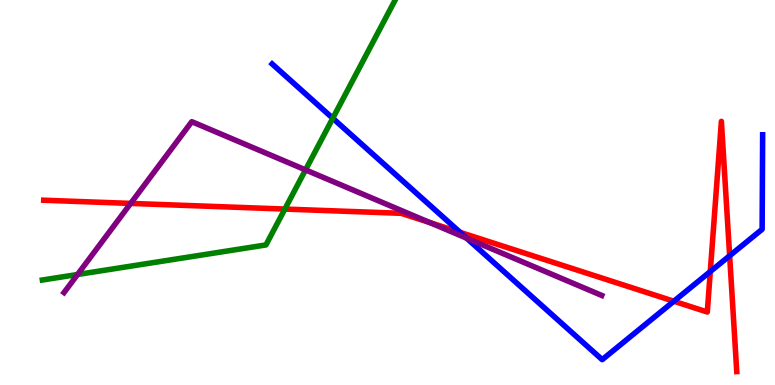[{'lines': ['blue', 'red'], 'intersections': [{'x': 5.94, 'y': 3.97}, {'x': 8.69, 'y': 2.18}, {'x': 9.16, 'y': 2.95}, {'x': 9.41, 'y': 3.36}]}, {'lines': ['green', 'red'], 'intersections': [{'x': 3.68, 'y': 4.57}]}, {'lines': ['purple', 'red'], 'intersections': [{'x': 1.69, 'y': 4.72}, {'x': 5.55, 'y': 4.22}]}, {'lines': ['blue', 'green'], 'intersections': [{'x': 4.29, 'y': 6.93}]}, {'lines': ['blue', 'purple'], 'intersections': [{'x': 6.02, 'y': 3.81}]}, {'lines': ['green', 'purple'], 'intersections': [{'x': 1.0, 'y': 2.87}, {'x': 3.94, 'y': 5.59}]}]